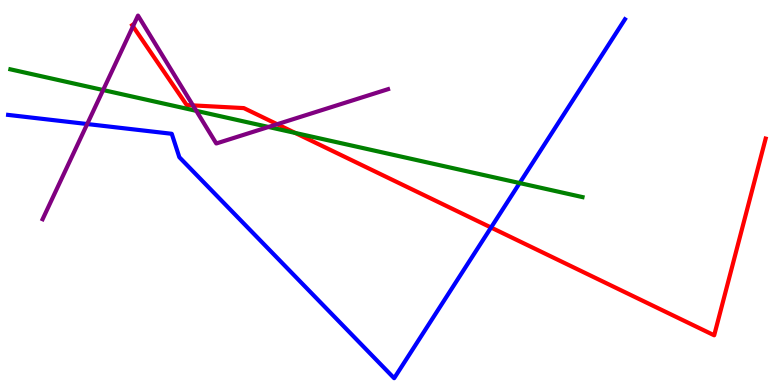[{'lines': ['blue', 'red'], 'intersections': [{'x': 6.34, 'y': 4.09}]}, {'lines': ['green', 'red'], 'intersections': [{'x': 3.81, 'y': 6.55}]}, {'lines': ['purple', 'red'], 'intersections': [{'x': 1.72, 'y': 9.32}, {'x': 2.49, 'y': 7.26}, {'x': 3.58, 'y': 6.77}]}, {'lines': ['blue', 'green'], 'intersections': [{'x': 6.71, 'y': 5.25}]}, {'lines': ['blue', 'purple'], 'intersections': [{'x': 1.13, 'y': 6.78}]}, {'lines': ['green', 'purple'], 'intersections': [{'x': 1.33, 'y': 7.66}, {'x': 2.53, 'y': 7.12}, {'x': 3.46, 'y': 6.7}]}]